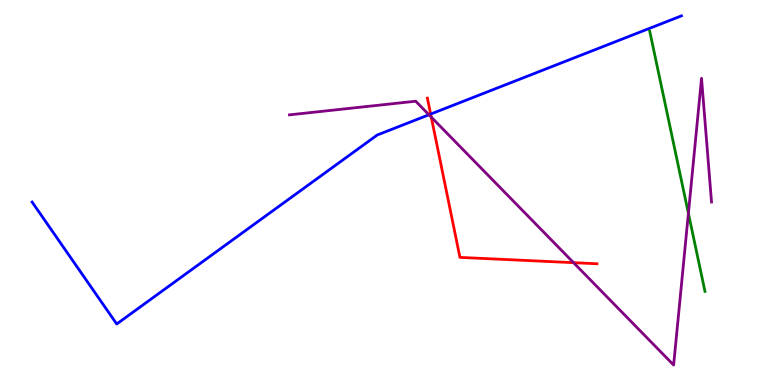[{'lines': ['blue', 'red'], 'intersections': [{'x': 5.56, 'y': 7.04}]}, {'lines': ['green', 'red'], 'intersections': []}, {'lines': ['purple', 'red'], 'intersections': [{'x': 5.56, 'y': 6.96}, {'x': 7.4, 'y': 3.18}]}, {'lines': ['blue', 'green'], 'intersections': []}, {'lines': ['blue', 'purple'], 'intersections': [{'x': 5.53, 'y': 7.02}]}, {'lines': ['green', 'purple'], 'intersections': [{'x': 8.88, 'y': 4.46}]}]